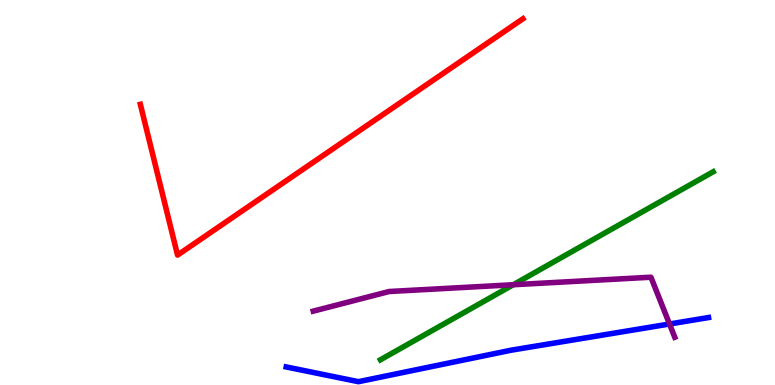[{'lines': ['blue', 'red'], 'intersections': []}, {'lines': ['green', 'red'], 'intersections': []}, {'lines': ['purple', 'red'], 'intersections': []}, {'lines': ['blue', 'green'], 'intersections': []}, {'lines': ['blue', 'purple'], 'intersections': [{'x': 8.64, 'y': 1.58}]}, {'lines': ['green', 'purple'], 'intersections': [{'x': 6.62, 'y': 2.6}]}]